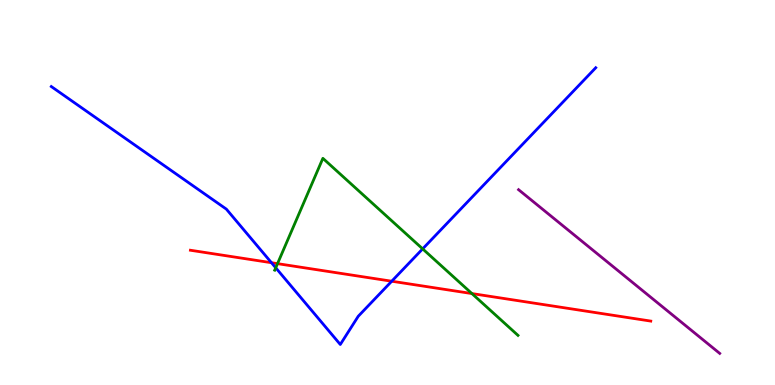[{'lines': ['blue', 'red'], 'intersections': [{'x': 3.5, 'y': 3.18}, {'x': 5.05, 'y': 2.7}]}, {'lines': ['green', 'red'], 'intersections': [{'x': 3.58, 'y': 3.15}, {'x': 6.09, 'y': 2.37}]}, {'lines': ['purple', 'red'], 'intersections': []}, {'lines': ['blue', 'green'], 'intersections': [{'x': 3.56, 'y': 3.04}, {'x': 5.45, 'y': 3.54}]}, {'lines': ['blue', 'purple'], 'intersections': []}, {'lines': ['green', 'purple'], 'intersections': []}]